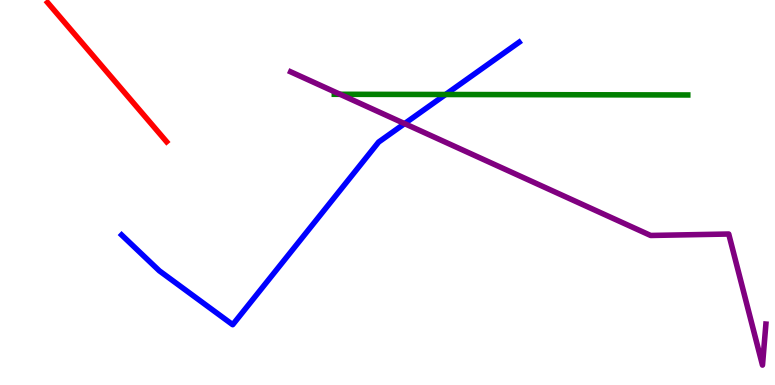[{'lines': ['blue', 'red'], 'intersections': []}, {'lines': ['green', 'red'], 'intersections': []}, {'lines': ['purple', 'red'], 'intersections': []}, {'lines': ['blue', 'green'], 'intersections': [{'x': 5.75, 'y': 7.55}]}, {'lines': ['blue', 'purple'], 'intersections': [{'x': 5.22, 'y': 6.79}]}, {'lines': ['green', 'purple'], 'intersections': [{'x': 4.39, 'y': 7.55}]}]